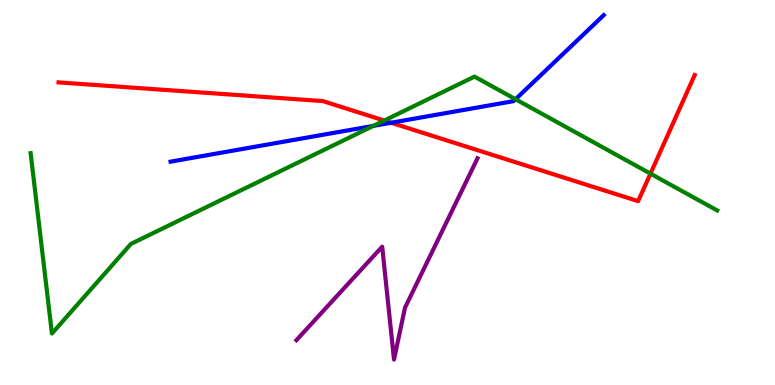[{'lines': ['blue', 'red'], 'intersections': [{'x': 5.05, 'y': 6.81}]}, {'lines': ['green', 'red'], 'intersections': [{'x': 4.96, 'y': 6.87}, {'x': 8.39, 'y': 5.49}]}, {'lines': ['purple', 'red'], 'intersections': []}, {'lines': ['blue', 'green'], 'intersections': [{'x': 4.82, 'y': 6.73}, {'x': 6.65, 'y': 7.42}]}, {'lines': ['blue', 'purple'], 'intersections': []}, {'lines': ['green', 'purple'], 'intersections': []}]